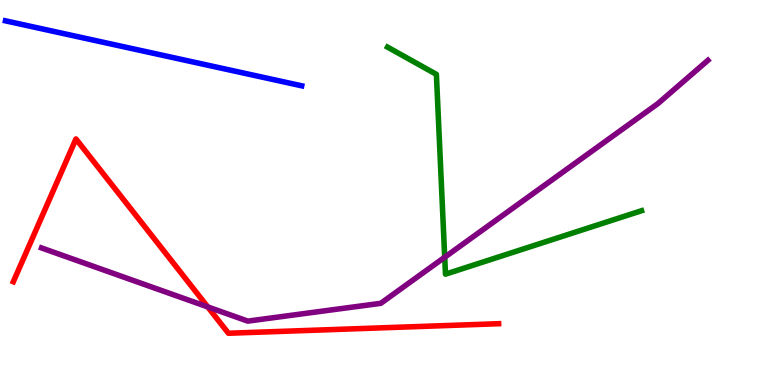[{'lines': ['blue', 'red'], 'intersections': []}, {'lines': ['green', 'red'], 'intersections': []}, {'lines': ['purple', 'red'], 'intersections': [{'x': 2.68, 'y': 2.03}]}, {'lines': ['blue', 'green'], 'intersections': []}, {'lines': ['blue', 'purple'], 'intersections': []}, {'lines': ['green', 'purple'], 'intersections': [{'x': 5.74, 'y': 3.32}]}]